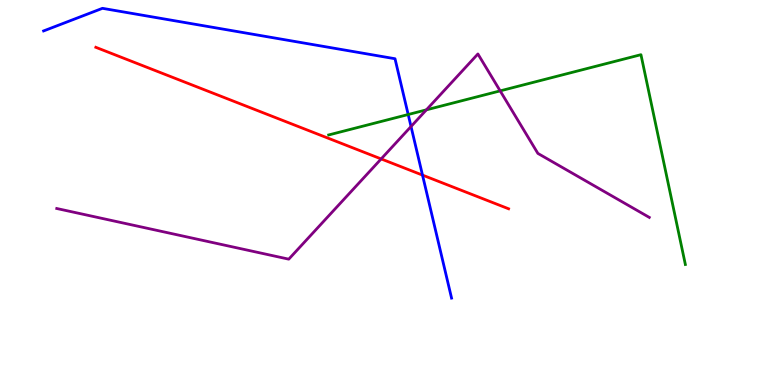[{'lines': ['blue', 'red'], 'intersections': [{'x': 5.45, 'y': 5.45}]}, {'lines': ['green', 'red'], 'intersections': []}, {'lines': ['purple', 'red'], 'intersections': [{'x': 4.92, 'y': 5.87}]}, {'lines': ['blue', 'green'], 'intersections': [{'x': 5.27, 'y': 7.03}]}, {'lines': ['blue', 'purple'], 'intersections': [{'x': 5.3, 'y': 6.71}]}, {'lines': ['green', 'purple'], 'intersections': [{'x': 5.5, 'y': 7.15}, {'x': 6.45, 'y': 7.64}]}]